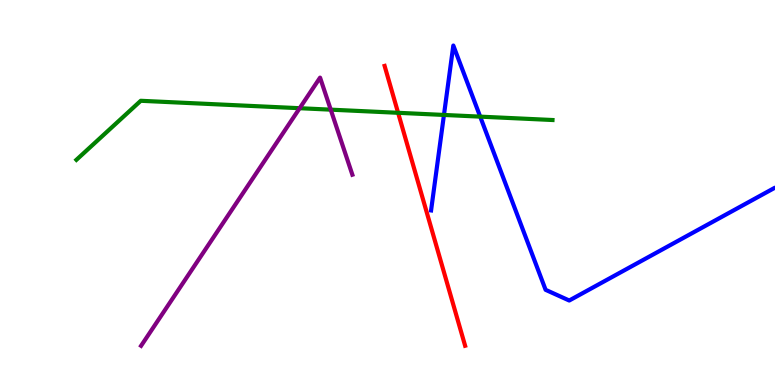[{'lines': ['blue', 'red'], 'intersections': []}, {'lines': ['green', 'red'], 'intersections': [{'x': 5.14, 'y': 7.07}]}, {'lines': ['purple', 'red'], 'intersections': []}, {'lines': ['blue', 'green'], 'intersections': [{'x': 5.73, 'y': 7.01}, {'x': 6.2, 'y': 6.97}]}, {'lines': ['blue', 'purple'], 'intersections': []}, {'lines': ['green', 'purple'], 'intersections': [{'x': 3.87, 'y': 7.19}, {'x': 4.27, 'y': 7.15}]}]